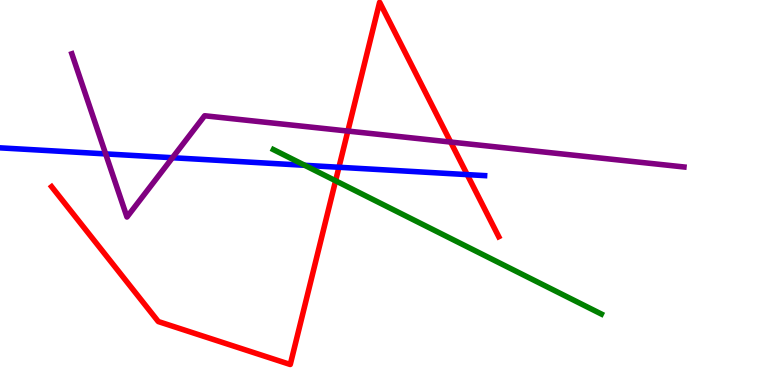[{'lines': ['blue', 'red'], 'intersections': [{'x': 4.37, 'y': 5.66}, {'x': 6.03, 'y': 5.46}]}, {'lines': ['green', 'red'], 'intersections': [{'x': 4.33, 'y': 5.3}]}, {'lines': ['purple', 'red'], 'intersections': [{'x': 4.49, 'y': 6.6}, {'x': 5.81, 'y': 6.31}]}, {'lines': ['blue', 'green'], 'intersections': [{'x': 3.93, 'y': 5.71}]}, {'lines': ['blue', 'purple'], 'intersections': [{'x': 1.36, 'y': 6.0}, {'x': 2.23, 'y': 5.9}]}, {'lines': ['green', 'purple'], 'intersections': []}]